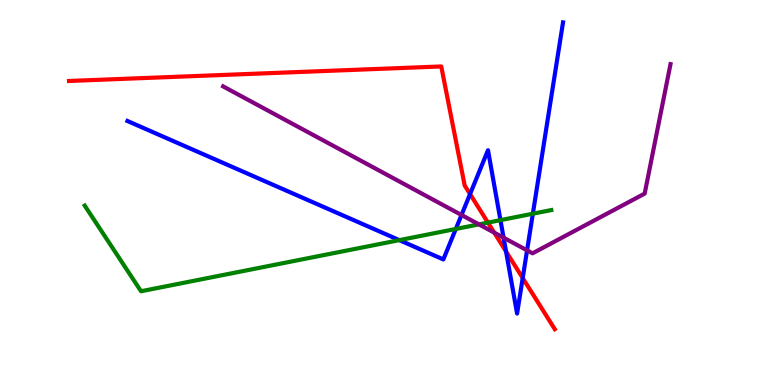[{'lines': ['blue', 'red'], 'intersections': [{'x': 6.07, 'y': 4.96}, {'x': 6.53, 'y': 3.47}, {'x': 6.74, 'y': 2.78}]}, {'lines': ['green', 'red'], 'intersections': [{'x': 6.3, 'y': 4.22}]}, {'lines': ['purple', 'red'], 'intersections': [{'x': 6.38, 'y': 3.96}]}, {'lines': ['blue', 'green'], 'intersections': [{'x': 5.15, 'y': 3.76}, {'x': 5.88, 'y': 4.05}, {'x': 6.46, 'y': 4.28}, {'x': 6.88, 'y': 4.45}]}, {'lines': ['blue', 'purple'], 'intersections': [{'x': 5.96, 'y': 4.42}, {'x': 6.5, 'y': 3.83}, {'x': 6.8, 'y': 3.5}]}, {'lines': ['green', 'purple'], 'intersections': [{'x': 6.18, 'y': 4.17}]}]